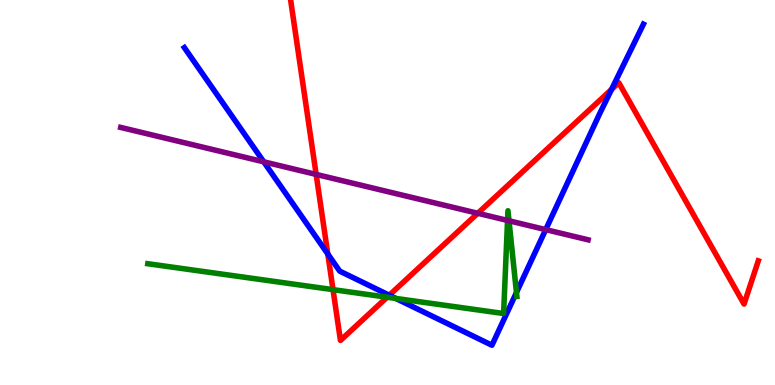[{'lines': ['blue', 'red'], 'intersections': [{'x': 4.23, 'y': 3.4}, {'x': 5.02, 'y': 2.33}, {'x': 7.89, 'y': 7.68}]}, {'lines': ['green', 'red'], 'intersections': [{'x': 4.3, 'y': 2.48}, {'x': 5.0, 'y': 2.28}]}, {'lines': ['purple', 'red'], 'intersections': [{'x': 4.08, 'y': 5.47}, {'x': 6.16, 'y': 4.46}]}, {'lines': ['blue', 'green'], 'intersections': [{'x': 5.11, 'y': 2.25}, {'x': 6.66, 'y': 2.4}]}, {'lines': ['blue', 'purple'], 'intersections': [{'x': 3.4, 'y': 5.8}, {'x': 7.04, 'y': 4.04}]}, {'lines': ['green', 'purple'], 'intersections': [{'x': 6.55, 'y': 4.27}, {'x': 6.57, 'y': 4.27}]}]